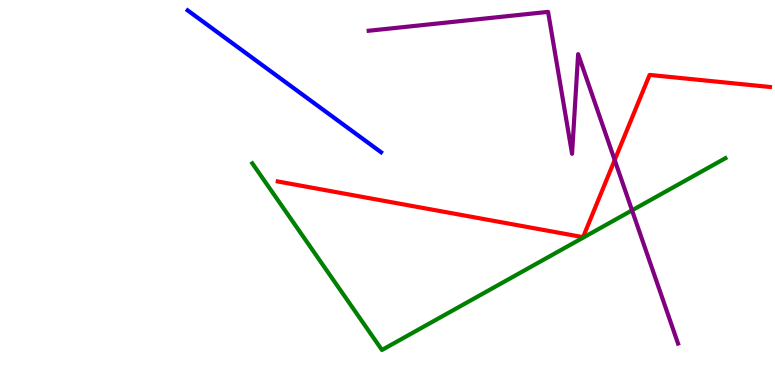[{'lines': ['blue', 'red'], 'intersections': []}, {'lines': ['green', 'red'], 'intersections': []}, {'lines': ['purple', 'red'], 'intersections': [{'x': 7.93, 'y': 5.84}]}, {'lines': ['blue', 'green'], 'intersections': []}, {'lines': ['blue', 'purple'], 'intersections': []}, {'lines': ['green', 'purple'], 'intersections': [{'x': 8.16, 'y': 4.54}]}]